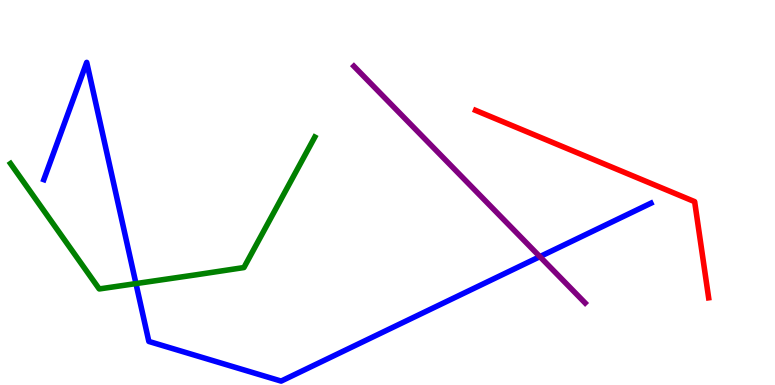[{'lines': ['blue', 'red'], 'intersections': []}, {'lines': ['green', 'red'], 'intersections': []}, {'lines': ['purple', 'red'], 'intersections': []}, {'lines': ['blue', 'green'], 'intersections': [{'x': 1.75, 'y': 2.63}]}, {'lines': ['blue', 'purple'], 'intersections': [{'x': 6.97, 'y': 3.33}]}, {'lines': ['green', 'purple'], 'intersections': []}]